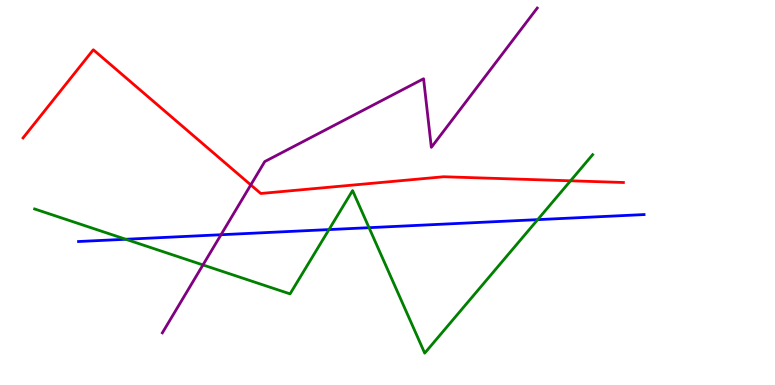[{'lines': ['blue', 'red'], 'intersections': []}, {'lines': ['green', 'red'], 'intersections': [{'x': 7.36, 'y': 5.3}]}, {'lines': ['purple', 'red'], 'intersections': [{'x': 3.24, 'y': 5.2}]}, {'lines': ['blue', 'green'], 'intersections': [{'x': 1.62, 'y': 3.79}, {'x': 4.24, 'y': 4.04}, {'x': 4.76, 'y': 4.09}, {'x': 6.94, 'y': 4.3}]}, {'lines': ['blue', 'purple'], 'intersections': [{'x': 2.85, 'y': 3.9}]}, {'lines': ['green', 'purple'], 'intersections': [{'x': 2.62, 'y': 3.12}]}]